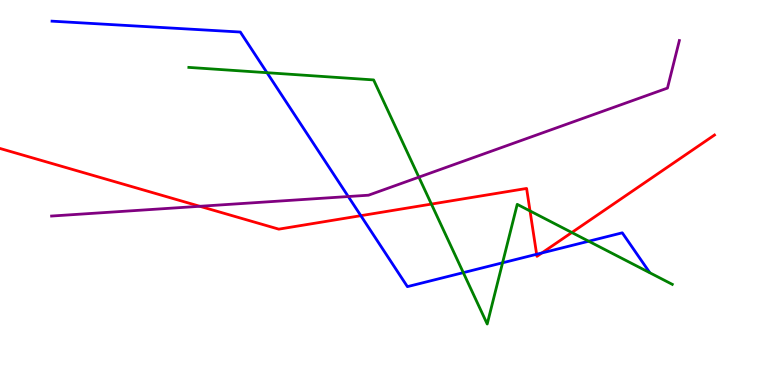[{'lines': ['blue', 'red'], 'intersections': [{'x': 4.66, 'y': 4.4}, {'x': 6.92, 'y': 3.4}, {'x': 6.99, 'y': 3.43}]}, {'lines': ['green', 'red'], 'intersections': [{'x': 5.57, 'y': 4.7}, {'x': 6.84, 'y': 4.52}, {'x': 7.38, 'y': 3.96}]}, {'lines': ['purple', 'red'], 'intersections': [{'x': 2.58, 'y': 4.64}]}, {'lines': ['blue', 'green'], 'intersections': [{'x': 3.45, 'y': 8.11}, {'x': 5.98, 'y': 2.92}, {'x': 6.48, 'y': 3.17}, {'x': 7.6, 'y': 3.73}]}, {'lines': ['blue', 'purple'], 'intersections': [{'x': 4.49, 'y': 4.9}]}, {'lines': ['green', 'purple'], 'intersections': [{'x': 5.4, 'y': 5.4}]}]